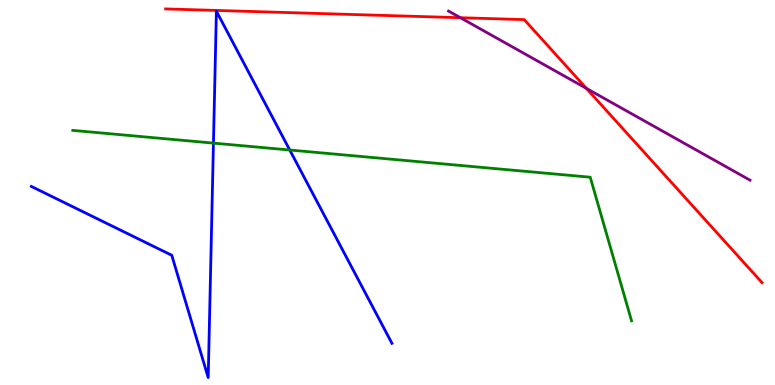[{'lines': ['blue', 'red'], 'intersections': []}, {'lines': ['green', 'red'], 'intersections': []}, {'lines': ['purple', 'red'], 'intersections': [{'x': 5.94, 'y': 9.54}, {'x': 7.57, 'y': 7.7}]}, {'lines': ['blue', 'green'], 'intersections': [{'x': 2.75, 'y': 6.28}, {'x': 3.74, 'y': 6.1}]}, {'lines': ['blue', 'purple'], 'intersections': []}, {'lines': ['green', 'purple'], 'intersections': []}]